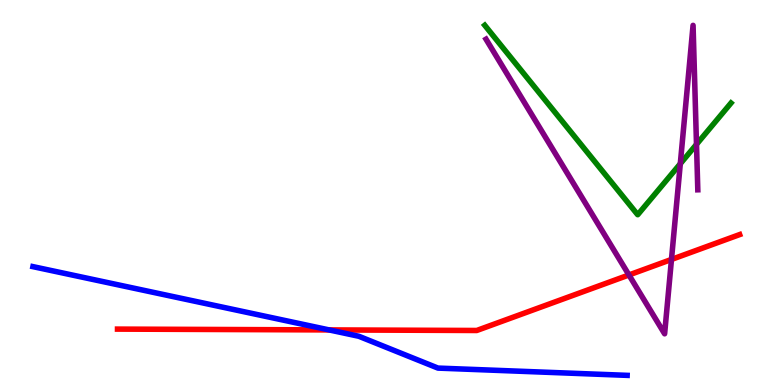[{'lines': ['blue', 'red'], 'intersections': [{'x': 4.25, 'y': 1.43}]}, {'lines': ['green', 'red'], 'intersections': []}, {'lines': ['purple', 'red'], 'intersections': [{'x': 8.12, 'y': 2.86}, {'x': 8.66, 'y': 3.26}]}, {'lines': ['blue', 'green'], 'intersections': []}, {'lines': ['blue', 'purple'], 'intersections': []}, {'lines': ['green', 'purple'], 'intersections': [{'x': 8.78, 'y': 5.75}, {'x': 8.99, 'y': 6.25}]}]